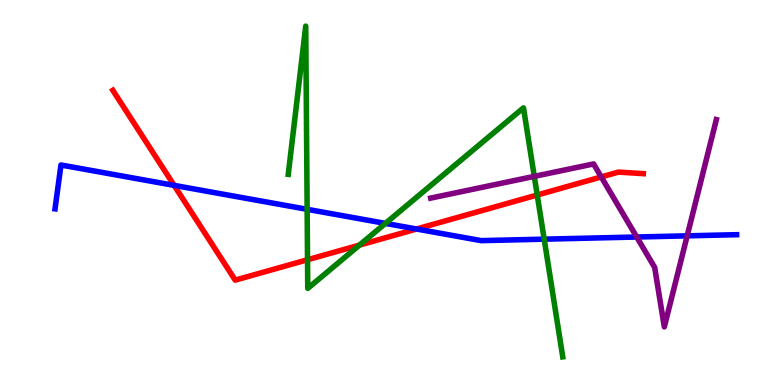[{'lines': ['blue', 'red'], 'intersections': [{'x': 2.25, 'y': 5.18}, {'x': 5.37, 'y': 4.05}]}, {'lines': ['green', 'red'], 'intersections': [{'x': 3.97, 'y': 3.25}, {'x': 4.64, 'y': 3.63}, {'x': 6.93, 'y': 4.94}]}, {'lines': ['purple', 'red'], 'intersections': [{'x': 7.76, 'y': 5.4}]}, {'lines': ['blue', 'green'], 'intersections': [{'x': 3.96, 'y': 4.56}, {'x': 4.97, 'y': 4.2}, {'x': 7.02, 'y': 3.79}]}, {'lines': ['blue', 'purple'], 'intersections': [{'x': 8.22, 'y': 3.84}, {'x': 8.87, 'y': 3.87}]}, {'lines': ['green', 'purple'], 'intersections': [{'x': 6.89, 'y': 5.42}]}]